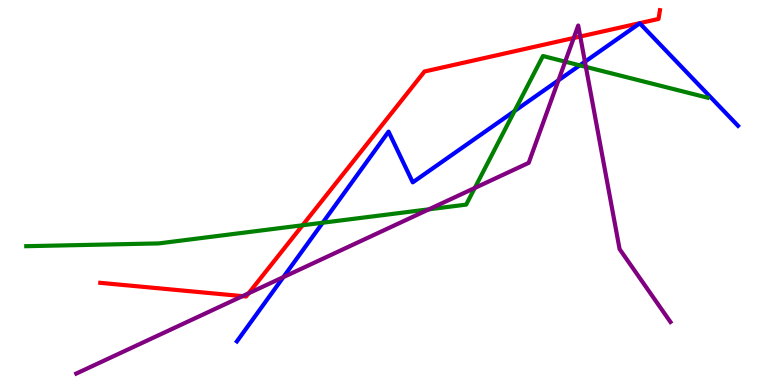[{'lines': ['blue', 'red'], 'intersections': []}, {'lines': ['green', 'red'], 'intersections': [{'x': 3.9, 'y': 4.15}]}, {'lines': ['purple', 'red'], 'intersections': [{'x': 3.13, 'y': 2.31}, {'x': 3.21, 'y': 2.38}, {'x': 7.4, 'y': 9.01}, {'x': 7.49, 'y': 9.05}]}, {'lines': ['blue', 'green'], 'intersections': [{'x': 4.16, 'y': 4.22}, {'x': 6.64, 'y': 7.12}, {'x': 7.48, 'y': 8.3}]}, {'lines': ['blue', 'purple'], 'intersections': [{'x': 3.66, 'y': 2.8}, {'x': 7.21, 'y': 7.92}, {'x': 7.55, 'y': 8.4}]}, {'lines': ['green', 'purple'], 'intersections': [{'x': 5.53, 'y': 4.56}, {'x': 6.13, 'y': 5.12}, {'x': 7.29, 'y': 8.4}, {'x': 7.56, 'y': 8.26}]}]